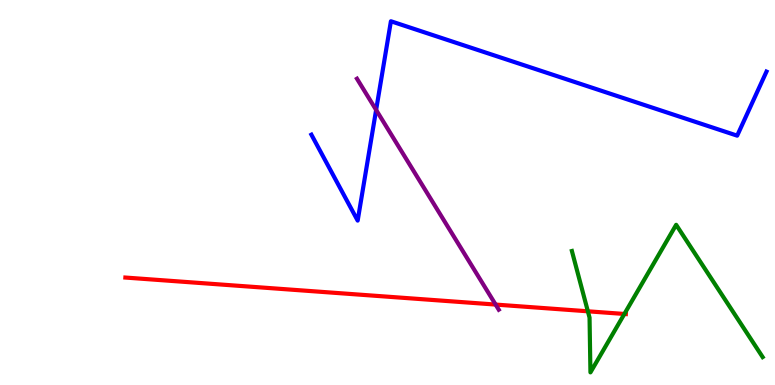[{'lines': ['blue', 'red'], 'intersections': []}, {'lines': ['green', 'red'], 'intersections': [{'x': 7.59, 'y': 1.91}, {'x': 8.06, 'y': 1.85}]}, {'lines': ['purple', 'red'], 'intersections': [{'x': 6.4, 'y': 2.09}]}, {'lines': ['blue', 'green'], 'intersections': []}, {'lines': ['blue', 'purple'], 'intersections': [{'x': 4.85, 'y': 7.14}]}, {'lines': ['green', 'purple'], 'intersections': []}]